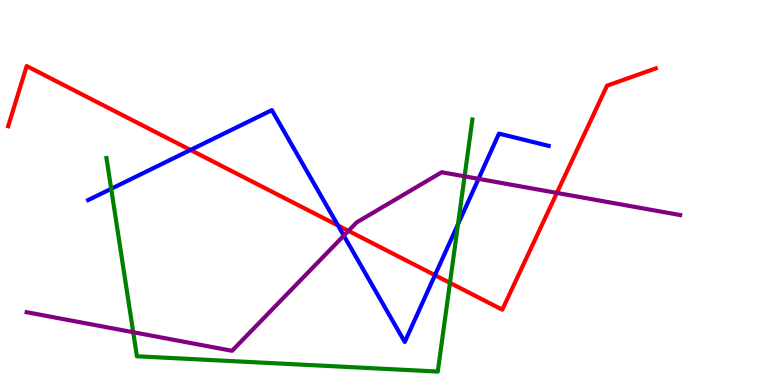[{'lines': ['blue', 'red'], 'intersections': [{'x': 2.46, 'y': 6.1}, {'x': 4.36, 'y': 4.14}, {'x': 5.61, 'y': 2.85}]}, {'lines': ['green', 'red'], 'intersections': [{'x': 5.81, 'y': 2.65}]}, {'lines': ['purple', 'red'], 'intersections': [{'x': 4.5, 'y': 4.0}, {'x': 7.19, 'y': 4.99}]}, {'lines': ['blue', 'green'], 'intersections': [{'x': 1.43, 'y': 5.1}, {'x': 5.91, 'y': 4.18}]}, {'lines': ['blue', 'purple'], 'intersections': [{'x': 4.44, 'y': 3.88}, {'x': 6.17, 'y': 5.35}]}, {'lines': ['green', 'purple'], 'intersections': [{'x': 1.72, 'y': 1.37}, {'x': 5.99, 'y': 5.42}]}]